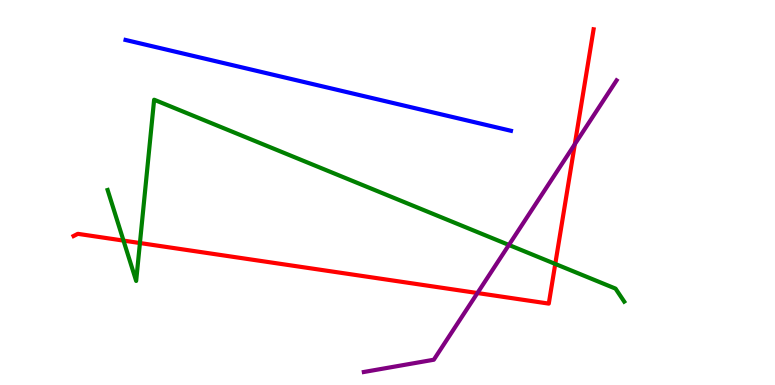[{'lines': ['blue', 'red'], 'intersections': []}, {'lines': ['green', 'red'], 'intersections': [{'x': 1.59, 'y': 3.75}, {'x': 1.81, 'y': 3.69}, {'x': 7.16, 'y': 3.14}]}, {'lines': ['purple', 'red'], 'intersections': [{'x': 6.16, 'y': 2.39}, {'x': 7.42, 'y': 6.25}]}, {'lines': ['blue', 'green'], 'intersections': []}, {'lines': ['blue', 'purple'], 'intersections': []}, {'lines': ['green', 'purple'], 'intersections': [{'x': 6.57, 'y': 3.64}]}]